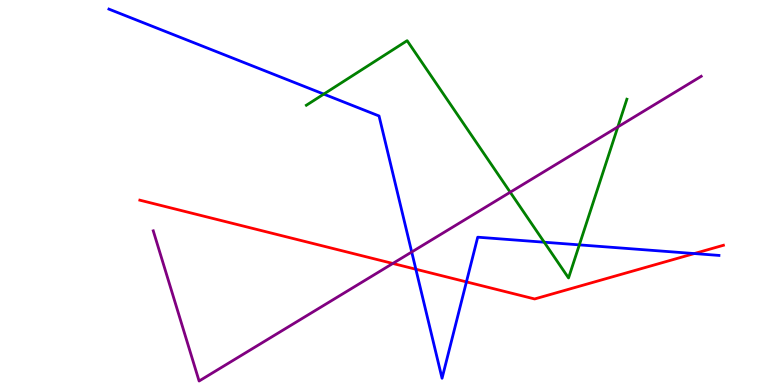[{'lines': ['blue', 'red'], 'intersections': [{'x': 5.37, 'y': 3.01}, {'x': 6.02, 'y': 2.68}, {'x': 8.96, 'y': 3.41}]}, {'lines': ['green', 'red'], 'intersections': []}, {'lines': ['purple', 'red'], 'intersections': [{'x': 5.07, 'y': 3.16}]}, {'lines': ['blue', 'green'], 'intersections': [{'x': 4.18, 'y': 7.56}, {'x': 7.02, 'y': 3.71}, {'x': 7.48, 'y': 3.64}]}, {'lines': ['blue', 'purple'], 'intersections': [{'x': 5.31, 'y': 3.45}]}, {'lines': ['green', 'purple'], 'intersections': [{'x': 6.58, 'y': 5.01}, {'x': 7.97, 'y': 6.7}]}]